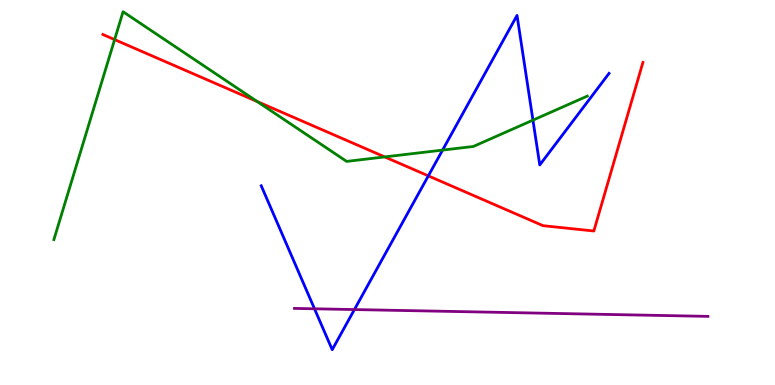[{'lines': ['blue', 'red'], 'intersections': [{'x': 5.53, 'y': 5.43}]}, {'lines': ['green', 'red'], 'intersections': [{'x': 1.48, 'y': 8.97}, {'x': 3.32, 'y': 7.36}, {'x': 4.96, 'y': 5.92}]}, {'lines': ['purple', 'red'], 'intersections': []}, {'lines': ['blue', 'green'], 'intersections': [{'x': 5.71, 'y': 6.1}, {'x': 6.88, 'y': 6.88}]}, {'lines': ['blue', 'purple'], 'intersections': [{'x': 4.06, 'y': 1.98}, {'x': 4.57, 'y': 1.96}]}, {'lines': ['green', 'purple'], 'intersections': []}]